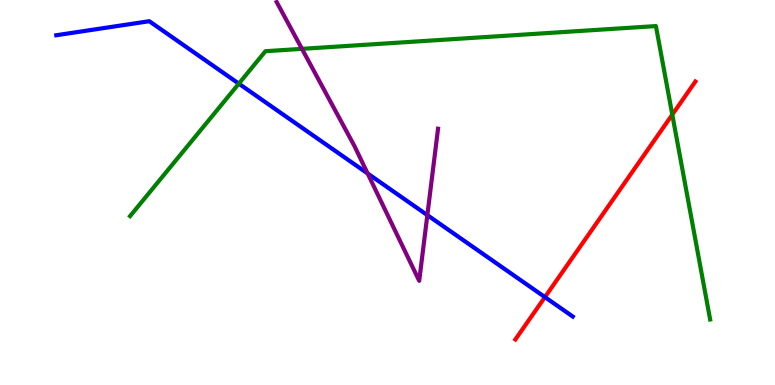[{'lines': ['blue', 'red'], 'intersections': [{'x': 7.03, 'y': 2.28}]}, {'lines': ['green', 'red'], 'intersections': [{'x': 8.67, 'y': 7.02}]}, {'lines': ['purple', 'red'], 'intersections': []}, {'lines': ['blue', 'green'], 'intersections': [{'x': 3.08, 'y': 7.83}]}, {'lines': ['blue', 'purple'], 'intersections': [{'x': 4.74, 'y': 5.49}, {'x': 5.51, 'y': 4.41}]}, {'lines': ['green', 'purple'], 'intersections': [{'x': 3.9, 'y': 8.73}]}]